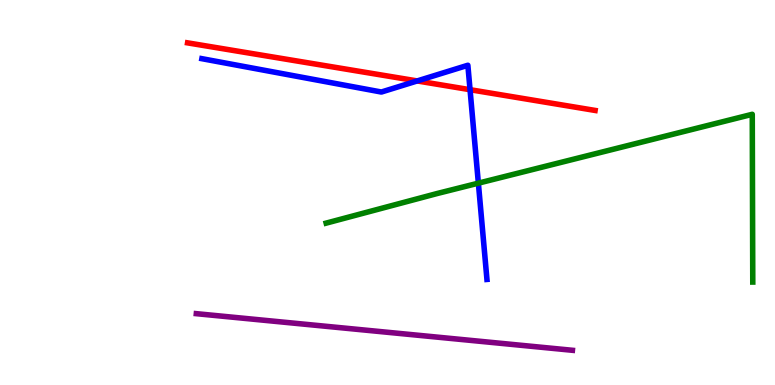[{'lines': ['blue', 'red'], 'intersections': [{'x': 5.38, 'y': 7.9}, {'x': 6.07, 'y': 7.67}]}, {'lines': ['green', 'red'], 'intersections': []}, {'lines': ['purple', 'red'], 'intersections': []}, {'lines': ['blue', 'green'], 'intersections': [{'x': 6.17, 'y': 5.24}]}, {'lines': ['blue', 'purple'], 'intersections': []}, {'lines': ['green', 'purple'], 'intersections': []}]